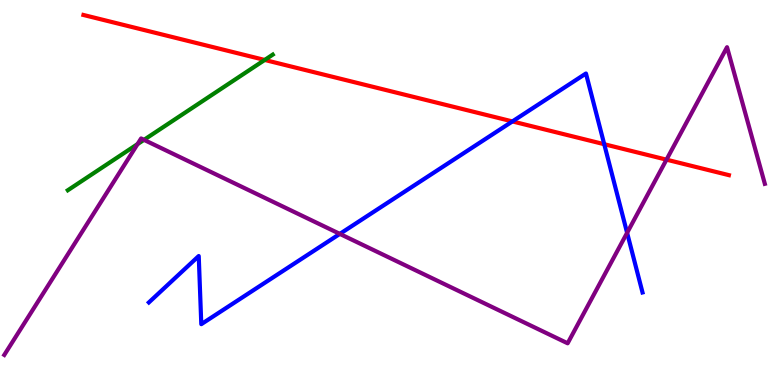[{'lines': ['blue', 'red'], 'intersections': [{'x': 6.61, 'y': 6.85}, {'x': 7.8, 'y': 6.25}]}, {'lines': ['green', 'red'], 'intersections': [{'x': 3.42, 'y': 8.44}]}, {'lines': ['purple', 'red'], 'intersections': [{'x': 8.6, 'y': 5.85}]}, {'lines': ['blue', 'green'], 'intersections': []}, {'lines': ['blue', 'purple'], 'intersections': [{'x': 4.38, 'y': 3.92}, {'x': 8.09, 'y': 3.95}]}, {'lines': ['green', 'purple'], 'intersections': [{'x': 1.77, 'y': 6.26}, {'x': 1.86, 'y': 6.37}]}]